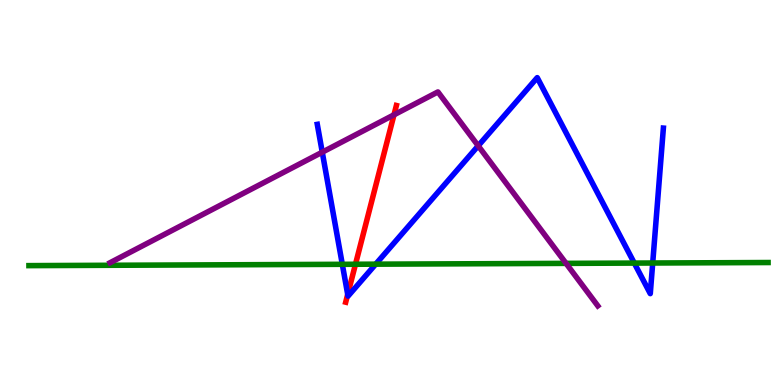[{'lines': ['blue', 'red'], 'intersections': [{'x': 4.49, 'y': 2.35}]}, {'lines': ['green', 'red'], 'intersections': [{'x': 4.59, 'y': 3.14}]}, {'lines': ['purple', 'red'], 'intersections': [{'x': 5.08, 'y': 7.02}]}, {'lines': ['blue', 'green'], 'intersections': [{'x': 4.42, 'y': 3.13}, {'x': 4.85, 'y': 3.14}, {'x': 8.18, 'y': 3.17}, {'x': 8.42, 'y': 3.17}]}, {'lines': ['blue', 'purple'], 'intersections': [{'x': 4.16, 'y': 6.05}, {'x': 6.17, 'y': 6.21}]}, {'lines': ['green', 'purple'], 'intersections': [{'x': 7.3, 'y': 3.16}]}]